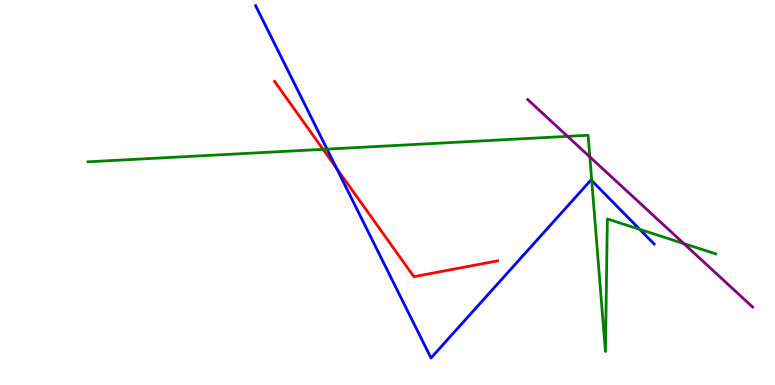[{'lines': ['blue', 'red'], 'intersections': [{'x': 4.34, 'y': 5.63}]}, {'lines': ['green', 'red'], 'intersections': [{'x': 4.17, 'y': 6.12}]}, {'lines': ['purple', 'red'], 'intersections': []}, {'lines': ['blue', 'green'], 'intersections': [{'x': 4.22, 'y': 6.13}, {'x': 7.64, 'y': 5.31}, {'x': 8.25, 'y': 4.04}]}, {'lines': ['blue', 'purple'], 'intersections': []}, {'lines': ['green', 'purple'], 'intersections': [{'x': 7.32, 'y': 6.46}, {'x': 7.61, 'y': 5.93}, {'x': 8.82, 'y': 3.67}]}]